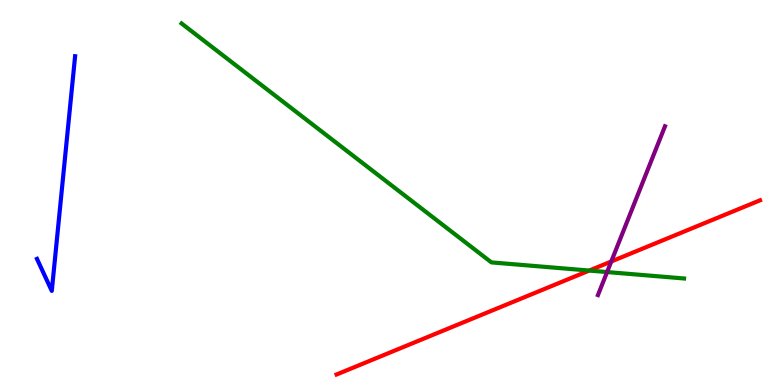[{'lines': ['blue', 'red'], 'intersections': []}, {'lines': ['green', 'red'], 'intersections': [{'x': 7.6, 'y': 2.97}]}, {'lines': ['purple', 'red'], 'intersections': [{'x': 7.89, 'y': 3.21}]}, {'lines': ['blue', 'green'], 'intersections': []}, {'lines': ['blue', 'purple'], 'intersections': []}, {'lines': ['green', 'purple'], 'intersections': [{'x': 7.83, 'y': 2.93}]}]